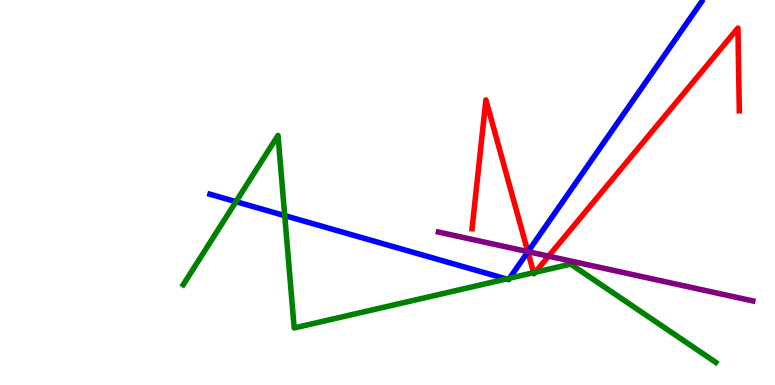[{'lines': ['blue', 'red'], 'intersections': [{'x': 6.81, 'y': 3.46}]}, {'lines': ['green', 'red'], 'intersections': [{'x': 6.89, 'y': 2.92}, {'x': 6.91, 'y': 2.93}]}, {'lines': ['purple', 'red'], 'intersections': [{'x': 6.81, 'y': 3.46}, {'x': 7.08, 'y': 3.35}]}, {'lines': ['blue', 'green'], 'intersections': [{'x': 3.04, 'y': 4.76}, {'x': 3.67, 'y': 4.4}, {'x': 6.53, 'y': 2.75}, {'x': 6.58, 'y': 2.77}]}, {'lines': ['blue', 'purple'], 'intersections': [{'x': 6.81, 'y': 3.46}]}, {'lines': ['green', 'purple'], 'intersections': []}]